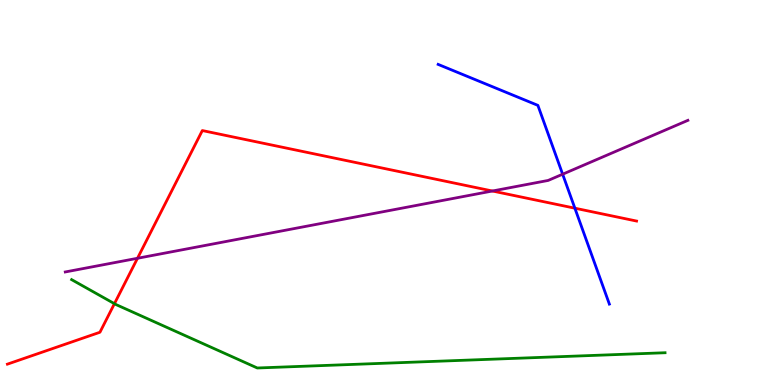[{'lines': ['blue', 'red'], 'intersections': [{'x': 7.42, 'y': 4.59}]}, {'lines': ['green', 'red'], 'intersections': [{'x': 1.48, 'y': 2.11}]}, {'lines': ['purple', 'red'], 'intersections': [{'x': 1.77, 'y': 3.29}, {'x': 6.35, 'y': 5.04}]}, {'lines': ['blue', 'green'], 'intersections': []}, {'lines': ['blue', 'purple'], 'intersections': [{'x': 7.26, 'y': 5.48}]}, {'lines': ['green', 'purple'], 'intersections': []}]